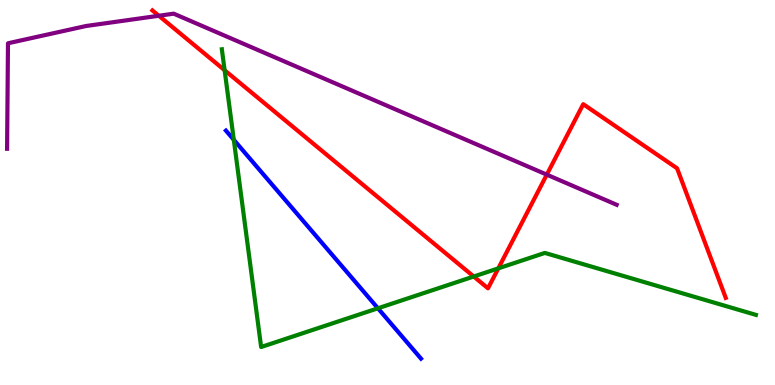[{'lines': ['blue', 'red'], 'intersections': []}, {'lines': ['green', 'red'], 'intersections': [{'x': 2.9, 'y': 8.18}, {'x': 6.11, 'y': 2.82}, {'x': 6.43, 'y': 3.03}]}, {'lines': ['purple', 'red'], 'intersections': [{'x': 2.05, 'y': 9.59}, {'x': 7.06, 'y': 5.46}]}, {'lines': ['blue', 'green'], 'intersections': [{'x': 3.02, 'y': 6.37}, {'x': 4.88, 'y': 1.99}]}, {'lines': ['blue', 'purple'], 'intersections': []}, {'lines': ['green', 'purple'], 'intersections': []}]